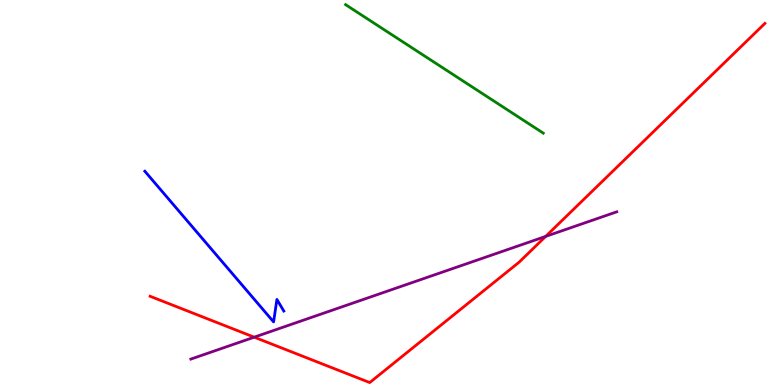[{'lines': ['blue', 'red'], 'intersections': []}, {'lines': ['green', 'red'], 'intersections': []}, {'lines': ['purple', 'red'], 'intersections': [{'x': 3.28, 'y': 1.24}, {'x': 7.04, 'y': 3.86}]}, {'lines': ['blue', 'green'], 'intersections': []}, {'lines': ['blue', 'purple'], 'intersections': []}, {'lines': ['green', 'purple'], 'intersections': []}]